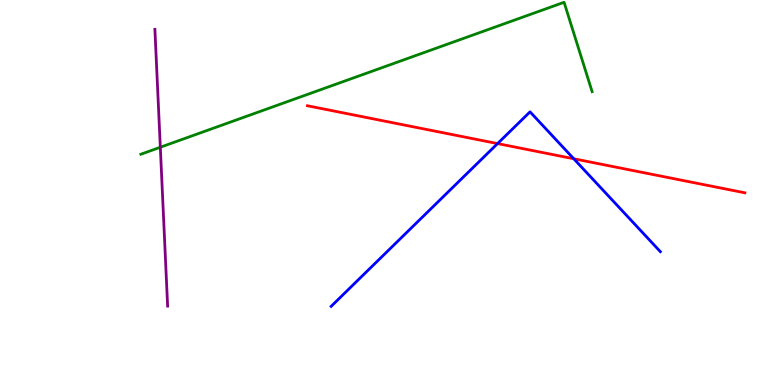[{'lines': ['blue', 'red'], 'intersections': [{'x': 6.42, 'y': 6.27}, {'x': 7.4, 'y': 5.88}]}, {'lines': ['green', 'red'], 'intersections': []}, {'lines': ['purple', 'red'], 'intersections': []}, {'lines': ['blue', 'green'], 'intersections': []}, {'lines': ['blue', 'purple'], 'intersections': []}, {'lines': ['green', 'purple'], 'intersections': [{'x': 2.07, 'y': 6.18}]}]